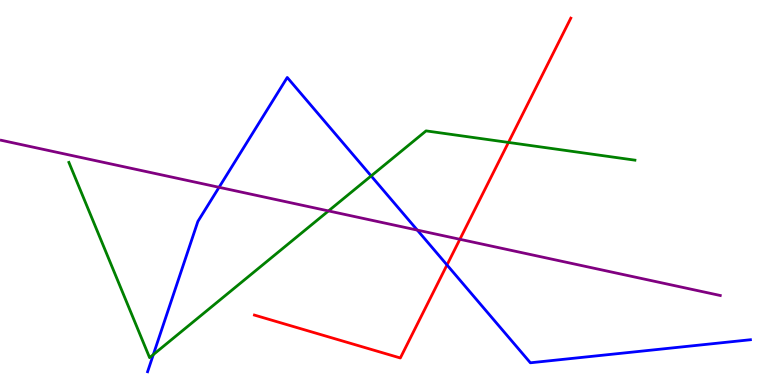[{'lines': ['blue', 'red'], 'intersections': [{'x': 5.77, 'y': 3.12}]}, {'lines': ['green', 'red'], 'intersections': [{'x': 6.56, 'y': 6.3}]}, {'lines': ['purple', 'red'], 'intersections': [{'x': 5.93, 'y': 3.78}]}, {'lines': ['blue', 'green'], 'intersections': [{'x': 1.98, 'y': 0.79}, {'x': 4.79, 'y': 5.43}]}, {'lines': ['blue', 'purple'], 'intersections': [{'x': 2.83, 'y': 5.14}, {'x': 5.38, 'y': 4.02}]}, {'lines': ['green', 'purple'], 'intersections': [{'x': 4.24, 'y': 4.52}]}]